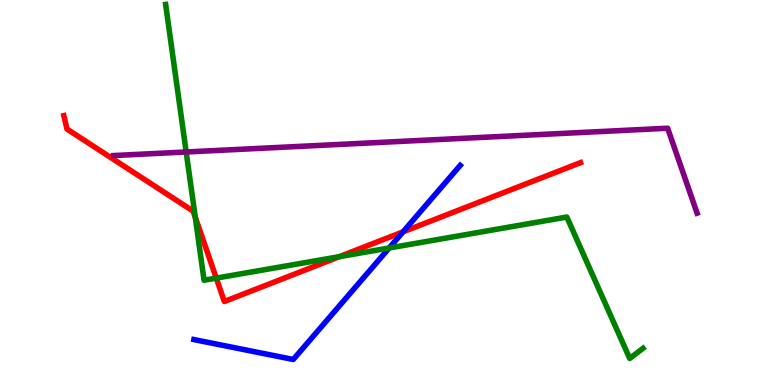[{'lines': ['blue', 'red'], 'intersections': [{'x': 5.2, 'y': 3.98}]}, {'lines': ['green', 'red'], 'intersections': [{'x': 2.52, 'y': 4.36}, {'x': 2.79, 'y': 2.78}, {'x': 4.38, 'y': 3.33}]}, {'lines': ['purple', 'red'], 'intersections': []}, {'lines': ['blue', 'green'], 'intersections': [{'x': 5.02, 'y': 3.56}]}, {'lines': ['blue', 'purple'], 'intersections': []}, {'lines': ['green', 'purple'], 'intersections': [{'x': 2.4, 'y': 6.05}]}]